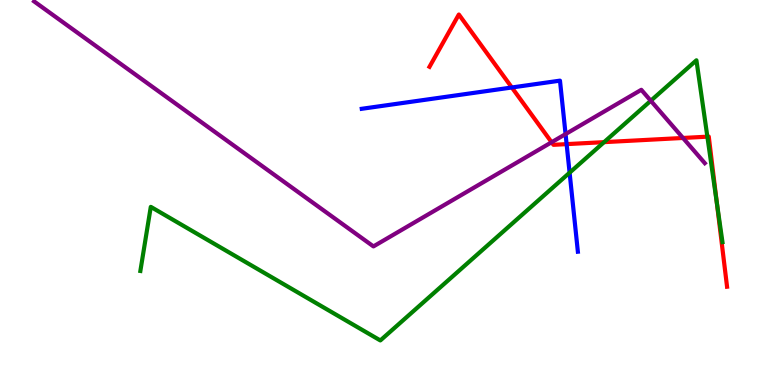[{'lines': ['blue', 'red'], 'intersections': [{'x': 6.6, 'y': 7.73}, {'x': 7.31, 'y': 6.26}]}, {'lines': ['green', 'red'], 'intersections': [{'x': 7.79, 'y': 6.31}, {'x': 9.13, 'y': 6.45}, {'x': 9.25, 'y': 4.74}]}, {'lines': ['purple', 'red'], 'intersections': [{'x': 7.12, 'y': 6.31}, {'x': 8.81, 'y': 6.42}]}, {'lines': ['blue', 'green'], 'intersections': [{'x': 7.35, 'y': 5.51}]}, {'lines': ['blue', 'purple'], 'intersections': [{'x': 7.3, 'y': 6.52}]}, {'lines': ['green', 'purple'], 'intersections': [{'x': 8.4, 'y': 7.38}]}]